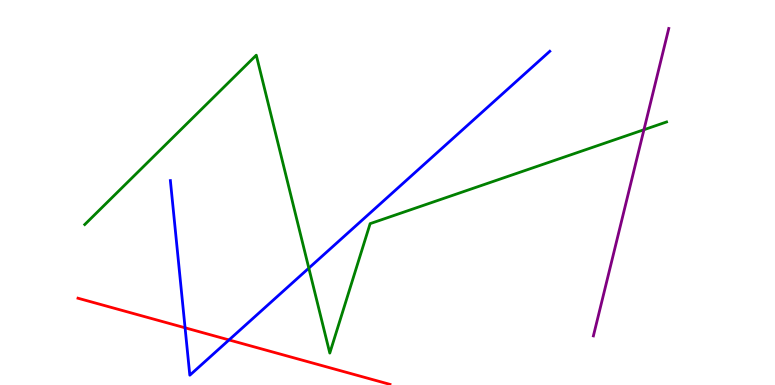[{'lines': ['blue', 'red'], 'intersections': [{'x': 2.39, 'y': 1.49}, {'x': 2.96, 'y': 1.17}]}, {'lines': ['green', 'red'], 'intersections': []}, {'lines': ['purple', 'red'], 'intersections': []}, {'lines': ['blue', 'green'], 'intersections': [{'x': 3.98, 'y': 3.04}]}, {'lines': ['blue', 'purple'], 'intersections': []}, {'lines': ['green', 'purple'], 'intersections': [{'x': 8.31, 'y': 6.63}]}]